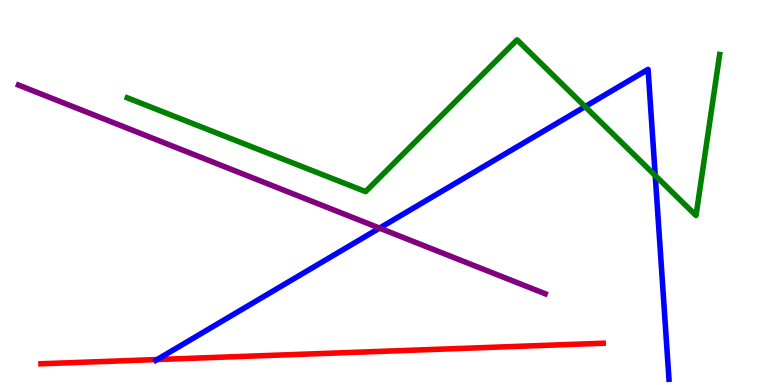[{'lines': ['blue', 'red'], 'intersections': [{'x': 2.03, 'y': 0.661}]}, {'lines': ['green', 'red'], 'intersections': []}, {'lines': ['purple', 'red'], 'intersections': []}, {'lines': ['blue', 'green'], 'intersections': [{'x': 7.55, 'y': 7.23}, {'x': 8.45, 'y': 5.44}]}, {'lines': ['blue', 'purple'], 'intersections': [{'x': 4.9, 'y': 4.08}]}, {'lines': ['green', 'purple'], 'intersections': []}]